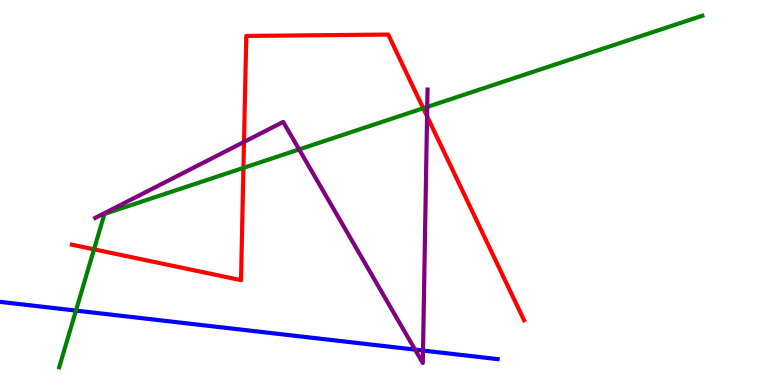[{'lines': ['blue', 'red'], 'intersections': []}, {'lines': ['green', 'red'], 'intersections': [{'x': 1.21, 'y': 3.52}, {'x': 3.14, 'y': 5.64}, {'x': 5.46, 'y': 7.19}]}, {'lines': ['purple', 'red'], 'intersections': [{'x': 3.15, 'y': 6.31}, {'x': 5.51, 'y': 6.98}]}, {'lines': ['blue', 'green'], 'intersections': [{'x': 0.98, 'y': 1.93}]}, {'lines': ['blue', 'purple'], 'intersections': [{'x': 5.36, 'y': 0.919}, {'x': 5.46, 'y': 0.895}]}, {'lines': ['green', 'purple'], 'intersections': [{'x': 3.86, 'y': 6.12}, {'x': 5.51, 'y': 7.22}]}]